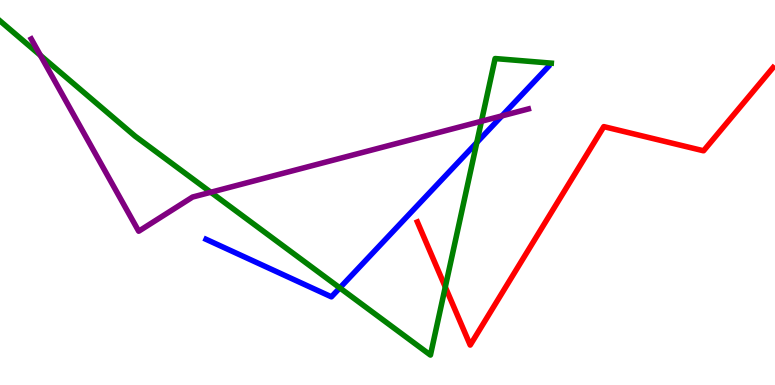[{'lines': ['blue', 'red'], 'intersections': []}, {'lines': ['green', 'red'], 'intersections': [{'x': 5.75, 'y': 2.55}]}, {'lines': ['purple', 'red'], 'intersections': []}, {'lines': ['blue', 'green'], 'intersections': [{'x': 4.38, 'y': 2.52}, {'x': 6.15, 'y': 6.3}]}, {'lines': ['blue', 'purple'], 'intersections': [{'x': 6.48, 'y': 6.99}]}, {'lines': ['green', 'purple'], 'intersections': [{'x': 0.522, 'y': 8.56}, {'x': 2.72, 'y': 5.01}, {'x': 6.21, 'y': 6.85}]}]